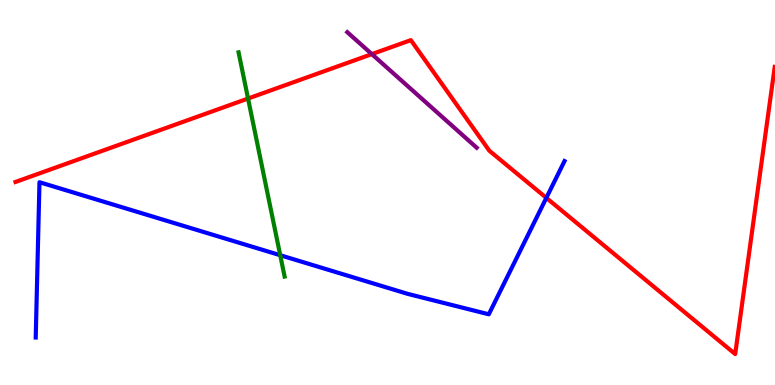[{'lines': ['blue', 'red'], 'intersections': [{'x': 7.05, 'y': 4.86}]}, {'lines': ['green', 'red'], 'intersections': [{'x': 3.2, 'y': 7.44}]}, {'lines': ['purple', 'red'], 'intersections': [{'x': 4.8, 'y': 8.59}]}, {'lines': ['blue', 'green'], 'intersections': [{'x': 3.62, 'y': 3.37}]}, {'lines': ['blue', 'purple'], 'intersections': []}, {'lines': ['green', 'purple'], 'intersections': []}]